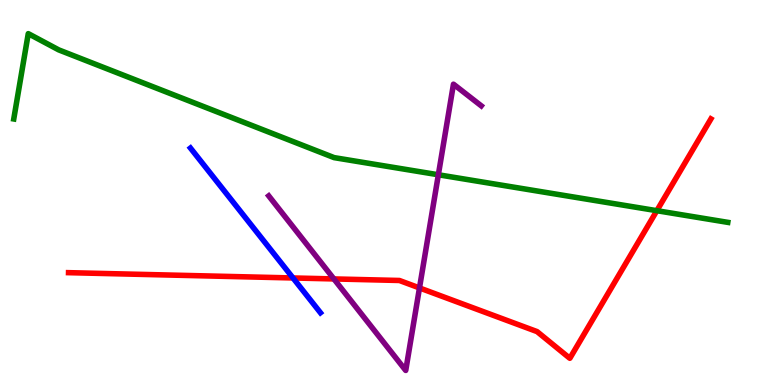[{'lines': ['blue', 'red'], 'intersections': [{'x': 3.78, 'y': 2.78}]}, {'lines': ['green', 'red'], 'intersections': [{'x': 8.48, 'y': 4.53}]}, {'lines': ['purple', 'red'], 'intersections': [{'x': 4.31, 'y': 2.75}, {'x': 5.41, 'y': 2.52}]}, {'lines': ['blue', 'green'], 'intersections': []}, {'lines': ['blue', 'purple'], 'intersections': []}, {'lines': ['green', 'purple'], 'intersections': [{'x': 5.66, 'y': 5.46}]}]